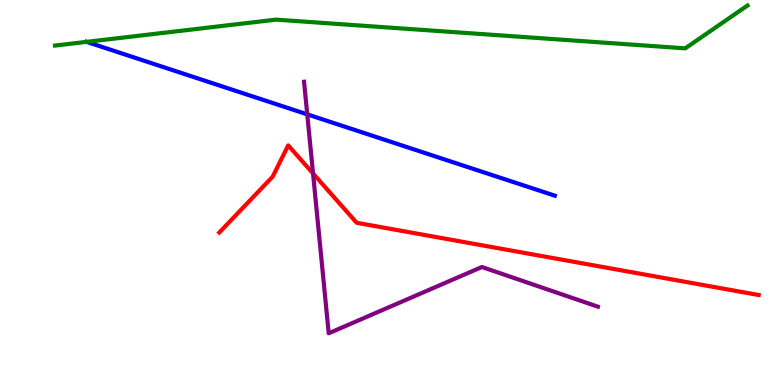[{'lines': ['blue', 'red'], 'intersections': []}, {'lines': ['green', 'red'], 'intersections': []}, {'lines': ['purple', 'red'], 'intersections': [{'x': 4.04, 'y': 5.49}]}, {'lines': ['blue', 'green'], 'intersections': [{'x': 1.12, 'y': 8.91}]}, {'lines': ['blue', 'purple'], 'intersections': [{'x': 3.96, 'y': 7.03}]}, {'lines': ['green', 'purple'], 'intersections': []}]